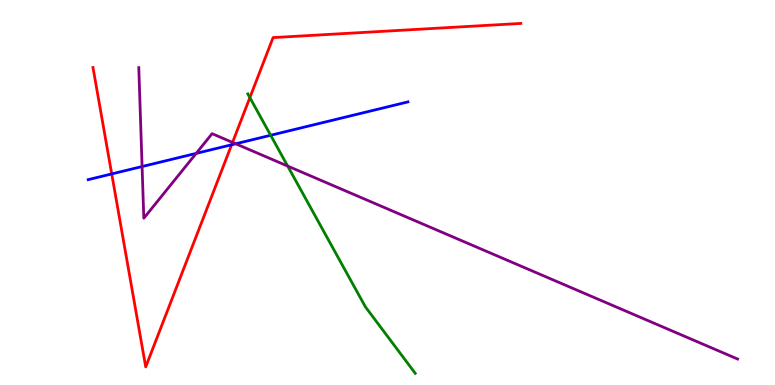[{'lines': ['blue', 'red'], 'intersections': [{'x': 1.44, 'y': 5.48}, {'x': 2.99, 'y': 6.24}]}, {'lines': ['green', 'red'], 'intersections': [{'x': 3.22, 'y': 7.46}]}, {'lines': ['purple', 'red'], 'intersections': [{'x': 3.0, 'y': 6.3}]}, {'lines': ['blue', 'green'], 'intersections': [{'x': 3.49, 'y': 6.49}]}, {'lines': ['blue', 'purple'], 'intersections': [{'x': 1.83, 'y': 5.67}, {'x': 2.53, 'y': 6.02}, {'x': 3.04, 'y': 6.27}]}, {'lines': ['green', 'purple'], 'intersections': [{'x': 3.71, 'y': 5.69}]}]